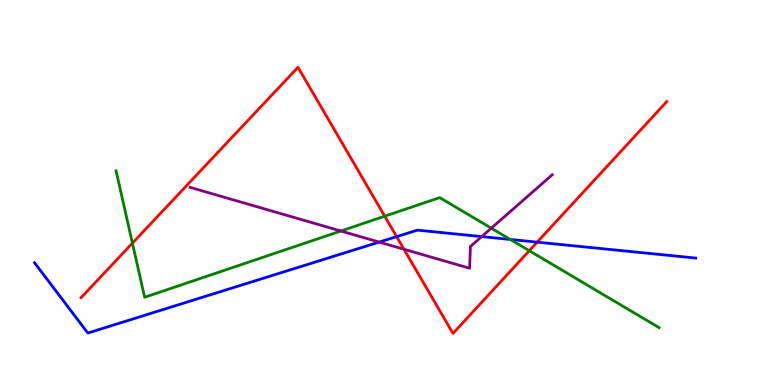[{'lines': ['blue', 'red'], 'intersections': [{'x': 5.12, 'y': 3.85}, {'x': 6.93, 'y': 3.71}]}, {'lines': ['green', 'red'], 'intersections': [{'x': 1.71, 'y': 3.68}, {'x': 4.96, 'y': 4.38}, {'x': 6.83, 'y': 3.49}]}, {'lines': ['purple', 'red'], 'intersections': [{'x': 5.21, 'y': 3.53}]}, {'lines': ['blue', 'green'], 'intersections': [{'x': 6.58, 'y': 3.78}]}, {'lines': ['blue', 'purple'], 'intersections': [{'x': 4.89, 'y': 3.71}, {'x': 6.22, 'y': 3.85}]}, {'lines': ['green', 'purple'], 'intersections': [{'x': 4.4, 'y': 4.0}, {'x': 6.34, 'y': 4.07}]}]